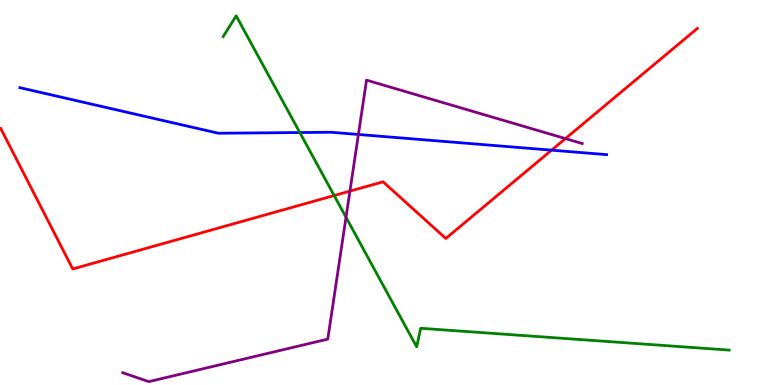[{'lines': ['blue', 'red'], 'intersections': [{'x': 7.12, 'y': 6.1}]}, {'lines': ['green', 'red'], 'intersections': [{'x': 4.31, 'y': 4.92}]}, {'lines': ['purple', 'red'], 'intersections': [{'x': 4.52, 'y': 5.04}, {'x': 7.3, 'y': 6.4}]}, {'lines': ['blue', 'green'], 'intersections': [{'x': 3.87, 'y': 6.56}]}, {'lines': ['blue', 'purple'], 'intersections': [{'x': 4.62, 'y': 6.51}]}, {'lines': ['green', 'purple'], 'intersections': [{'x': 4.46, 'y': 4.36}]}]